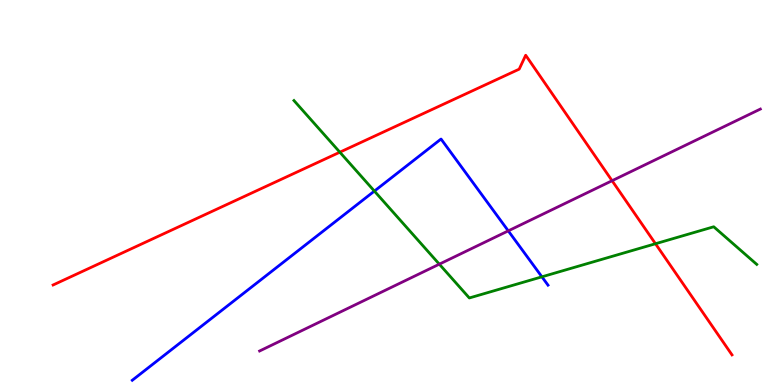[{'lines': ['blue', 'red'], 'intersections': []}, {'lines': ['green', 'red'], 'intersections': [{'x': 4.39, 'y': 6.05}, {'x': 8.46, 'y': 3.67}]}, {'lines': ['purple', 'red'], 'intersections': [{'x': 7.9, 'y': 5.31}]}, {'lines': ['blue', 'green'], 'intersections': [{'x': 4.83, 'y': 5.04}, {'x': 6.99, 'y': 2.81}]}, {'lines': ['blue', 'purple'], 'intersections': [{'x': 6.56, 'y': 4.0}]}, {'lines': ['green', 'purple'], 'intersections': [{'x': 5.67, 'y': 3.14}]}]